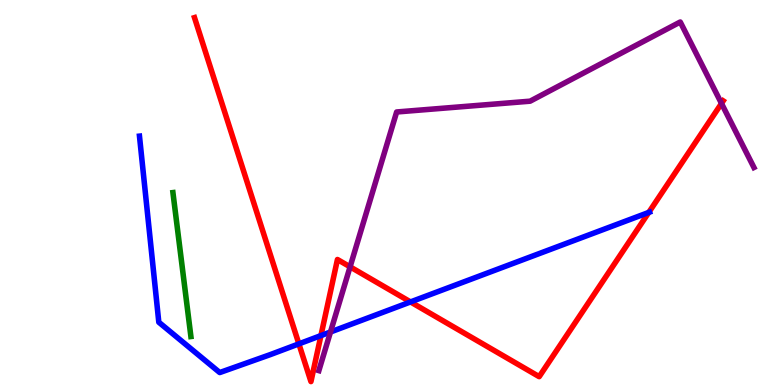[{'lines': ['blue', 'red'], 'intersections': [{'x': 3.86, 'y': 1.07}, {'x': 4.14, 'y': 1.28}, {'x': 5.3, 'y': 2.16}, {'x': 8.37, 'y': 4.48}]}, {'lines': ['green', 'red'], 'intersections': []}, {'lines': ['purple', 'red'], 'intersections': [{'x': 4.52, 'y': 3.07}, {'x': 9.31, 'y': 7.31}]}, {'lines': ['blue', 'green'], 'intersections': []}, {'lines': ['blue', 'purple'], 'intersections': [{'x': 4.26, 'y': 1.38}]}, {'lines': ['green', 'purple'], 'intersections': []}]